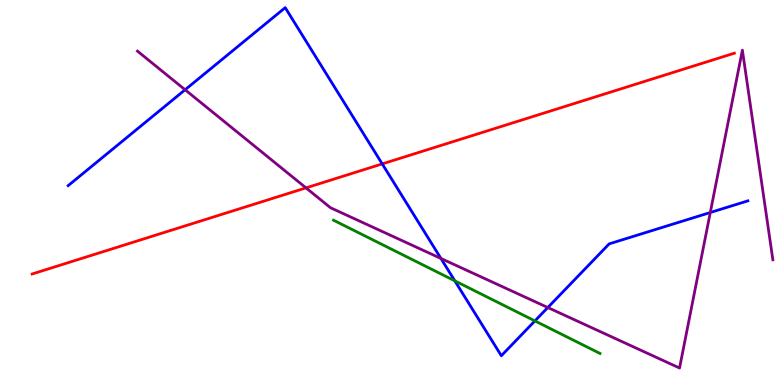[{'lines': ['blue', 'red'], 'intersections': [{'x': 4.93, 'y': 5.74}]}, {'lines': ['green', 'red'], 'intersections': []}, {'lines': ['purple', 'red'], 'intersections': [{'x': 3.95, 'y': 5.12}]}, {'lines': ['blue', 'green'], 'intersections': [{'x': 5.87, 'y': 2.7}, {'x': 6.9, 'y': 1.66}]}, {'lines': ['blue', 'purple'], 'intersections': [{'x': 2.39, 'y': 7.67}, {'x': 5.69, 'y': 3.29}, {'x': 7.07, 'y': 2.01}, {'x': 9.16, 'y': 4.48}]}, {'lines': ['green', 'purple'], 'intersections': []}]